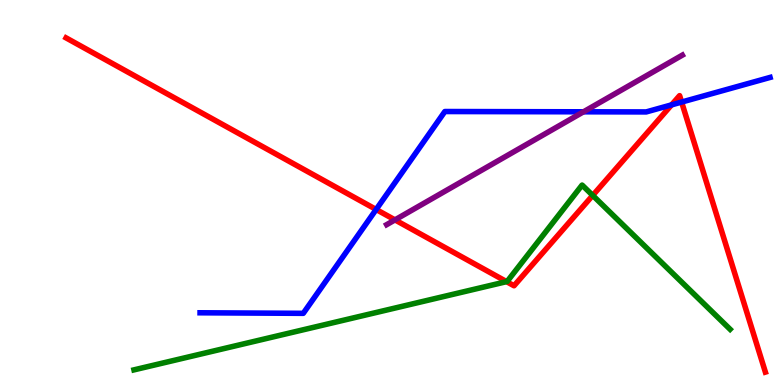[{'lines': ['blue', 'red'], 'intersections': [{'x': 4.85, 'y': 4.56}, {'x': 8.67, 'y': 7.28}, {'x': 8.8, 'y': 7.35}]}, {'lines': ['green', 'red'], 'intersections': [{'x': 6.54, 'y': 2.68}, {'x': 7.65, 'y': 4.92}]}, {'lines': ['purple', 'red'], 'intersections': [{'x': 5.1, 'y': 4.29}]}, {'lines': ['blue', 'green'], 'intersections': []}, {'lines': ['blue', 'purple'], 'intersections': [{'x': 7.53, 'y': 7.1}]}, {'lines': ['green', 'purple'], 'intersections': []}]